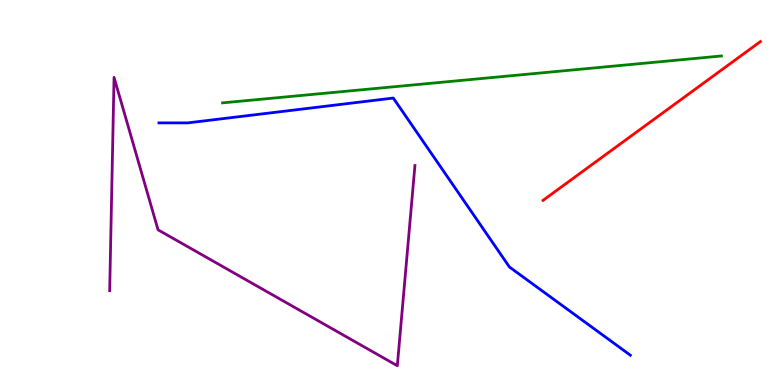[{'lines': ['blue', 'red'], 'intersections': []}, {'lines': ['green', 'red'], 'intersections': []}, {'lines': ['purple', 'red'], 'intersections': []}, {'lines': ['blue', 'green'], 'intersections': []}, {'lines': ['blue', 'purple'], 'intersections': []}, {'lines': ['green', 'purple'], 'intersections': []}]